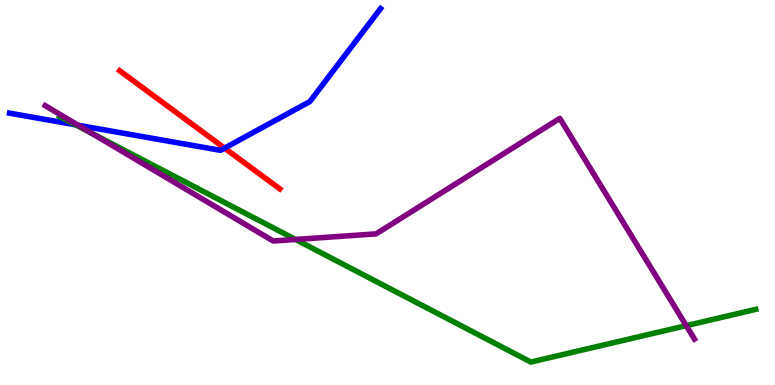[{'lines': ['blue', 'red'], 'intersections': [{'x': 2.9, 'y': 6.15}]}, {'lines': ['green', 'red'], 'intersections': []}, {'lines': ['purple', 'red'], 'intersections': []}, {'lines': ['blue', 'green'], 'intersections': [{'x': 0.973, 'y': 6.76}]}, {'lines': ['blue', 'purple'], 'intersections': [{'x': 1.01, 'y': 6.75}]}, {'lines': ['green', 'purple'], 'intersections': [{'x': 1.18, 'y': 6.54}, {'x': 3.81, 'y': 3.78}, {'x': 8.85, 'y': 1.54}]}]